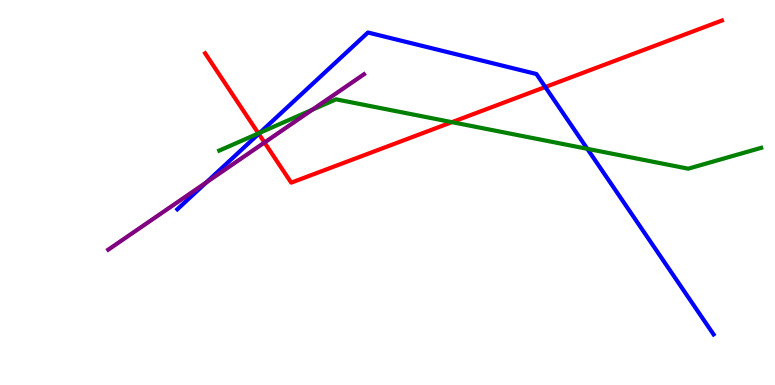[{'lines': ['blue', 'red'], 'intersections': [{'x': 3.34, 'y': 6.52}, {'x': 7.04, 'y': 7.74}]}, {'lines': ['green', 'red'], 'intersections': [{'x': 3.33, 'y': 6.54}, {'x': 5.83, 'y': 6.83}]}, {'lines': ['purple', 'red'], 'intersections': [{'x': 3.41, 'y': 6.3}]}, {'lines': ['blue', 'green'], 'intersections': [{'x': 3.35, 'y': 6.55}, {'x': 7.58, 'y': 6.13}]}, {'lines': ['blue', 'purple'], 'intersections': [{'x': 2.66, 'y': 5.26}]}, {'lines': ['green', 'purple'], 'intersections': [{'x': 4.03, 'y': 7.15}]}]